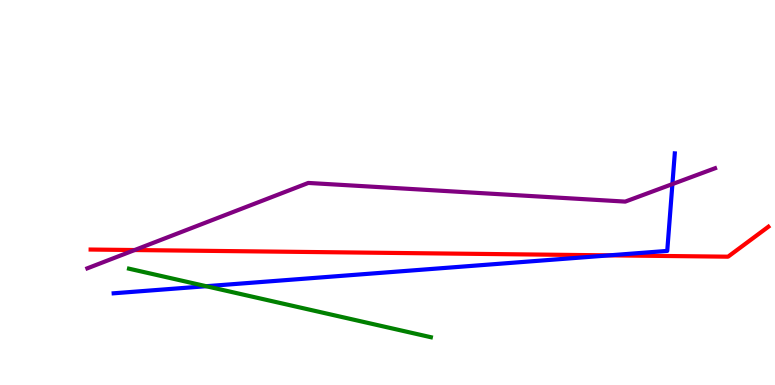[{'lines': ['blue', 'red'], 'intersections': [{'x': 7.86, 'y': 3.37}]}, {'lines': ['green', 'red'], 'intersections': []}, {'lines': ['purple', 'red'], 'intersections': [{'x': 1.74, 'y': 3.51}]}, {'lines': ['blue', 'green'], 'intersections': [{'x': 2.66, 'y': 2.57}]}, {'lines': ['blue', 'purple'], 'intersections': [{'x': 8.68, 'y': 5.22}]}, {'lines': ['green', 'purple'], 'intersections': []}]